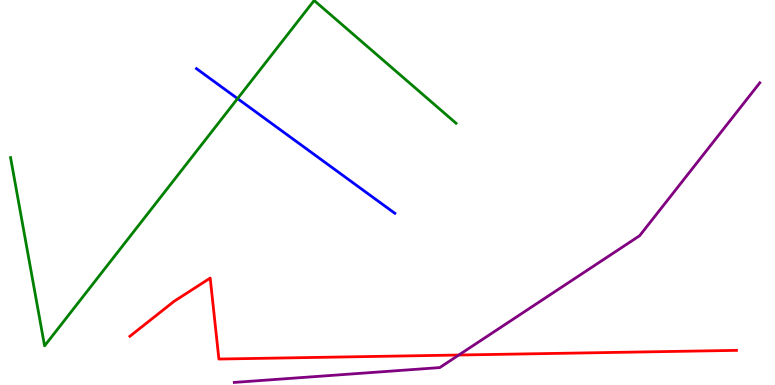[{'lines': ['blue', 'red'], 'intersections': []}, {'lines': ['green', 'red'], 'intersections': []}, {'lines': ['purple', 'red'], 'intersections': [{'x': 5.92, 'y': 0.779}]}, {'lines': ['blue', 'green'], 'intersections': [{'x': 3.07, 'y': 7.44}]}, {'lines': ['blue', 'purple'], 'intersections': []}, {'lines': ['green', 'purple'], 'intersections': []}]